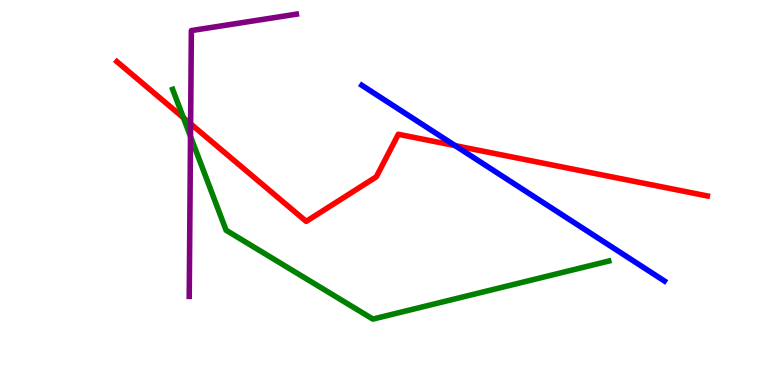[{'lines': ['blue', 'red'], 'intersections': [{'x': 5.87, 'y': 6.22}]}, {'lines': ['green', 'red'], 'intersections': [{'x': 2.37, 'y': 6.94}]}, {'lines': ['purple', 'red'], 'intersections': [{'x': 2.46, 'y': 6.78}]}, {'lines': ['blue', 'green'], 'intersections': []}, {'lines': ['blue', 'purple'], 'intersections': []}, {'lines': ['green', 'purple'], 'intersections': [{'x': 2.46, 'y': 6.46}]}]